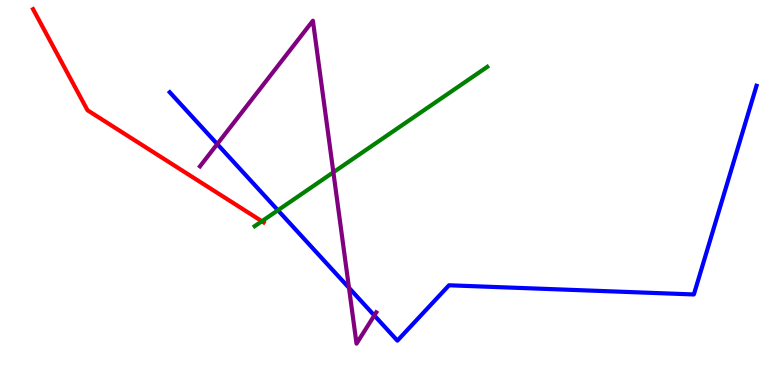[{'lines': ['blue', 'red'], 'intersections': []}, {'lines': ['green', 'red'], 'intersections': [{'x': 3.38, 'y': 4.25}]}, {'lines': ['purple', 'red'], 'intersections': []}, {'lines': ['blue', 'green'], 'intersections': [{'x': 3.59, 'y': 4.54}]}, {'lines': ['blue', 'purple'], 'intersections': [{'x': 2.8, 'y': 6.26}, {'x': 4.5, 'y': 2.52}, {'x': 4.83, 'y': 1.81}]}, {'lines': ['green', 'purple'], 'intersections': [{'x': 4.3, 'y': 5.53}]}]